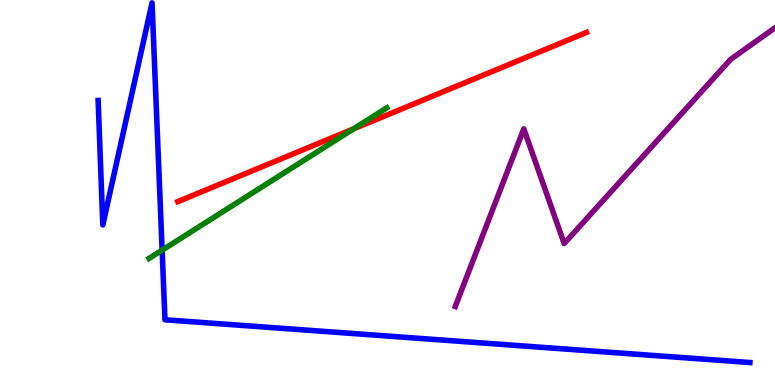[{'lines': ['blue', 'red'], 'intersections': []}, {'lines': ['green', 'red'], 'intersections': [{'x': 4.56, 'y': 6.65}]}, {'lines': ['purple', 'red'], 'intersections': []}, {'lines': ['blue', 'green'], 'intersections': [{'x': 2.09, 'y': 3.5}]}, {'lines': ['blue', 'purple'], 'intersections': []}, {'lines': ['green', 'purple'], 'intersections': []}]